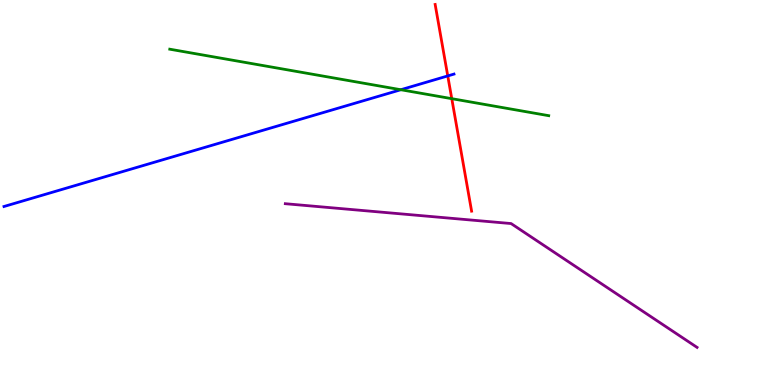[{'lines': ['blue', 'red'], 'intersections': [{'x': 5.78, 'y': 8.03}]}, {'lines': ['green', 'red'], 'intersections': [{'x': 5.83, 'y': 7.44}]}, {'lines': ['purple', 'red'], 'intersections': []}, {'lines': ['blue', 'green'], 'intersections': [{'x': 5.17, 'y': 7.67}]}, {'lines': ['blue', 'purple'], 'intersections': []}, {'lines': ['green', 'purple'], 'intersections': []}]